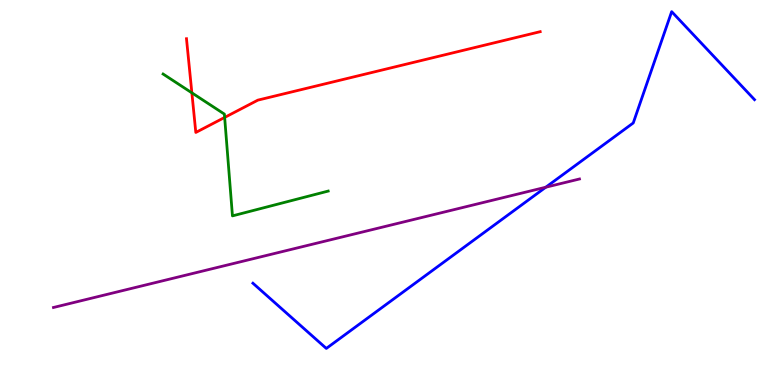[{'lines': ['blue', 'red'], 'intersections': []}, {'lines': ['green', 'red'], 'intersections': [{'x': 2.48, 'y': 7.59}, {'x': 2.9, 'y': 6.95}]}, {'lines': ['purple', 'red'], 'intersections': []}, {'lines': ['blue', 'green'], 'intersections': []}, {'lines': ['blue', 'purple'], 'intersections': [{'x': 7.04, 'y': 5.14}]}, {'lines': ['green', 'purple'], 'intersections': []}]